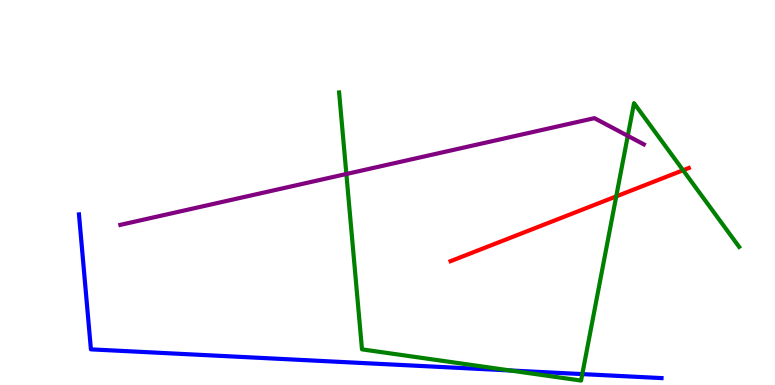[{'lines': ['blue', 'red'], 'intersections': []}, {'lines': ['green', 'red'], 'intersections': [{'x': 7.95, 'y': 4.9}, {'x': 8.81, 'y': 5.58}]}, {'lines': ['purple', 'red'], 'intersections': []}, {'lines': ['blue', 'green'], 'intersections': [{'x': 6.58, 'y': 0.378}, {'x': 7.51, 'y': 0.283}]}, {'lines': ['blue', 'purple'], 'intersections': []}, {'lines': ['green', 'purple'], 'intersections': [{'x': 4.47, 'y': 5.48}, {'x': 8.1, 'y': 6.47}]}]